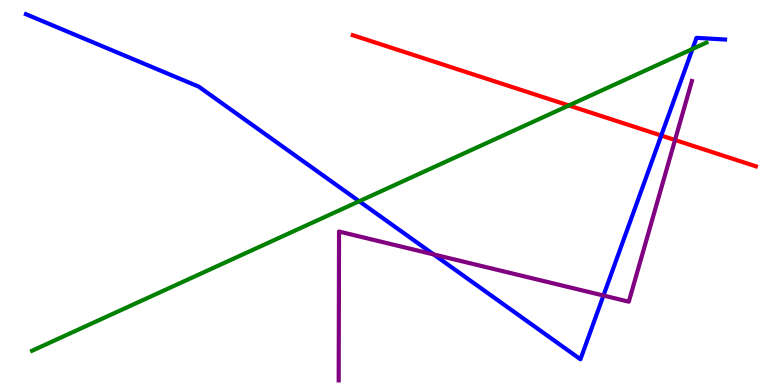[{'lines': ['blue', 'red'], 'intersections': [{'x': 8.53, 'y': 6.48}]}, {'lines': ['green', 'red'], 'intersections': [{'x': 7.34, 'y': 7.26}]}, {'lines': ['purple', 'red'], 'intersections': [{'x': 8.71, 'y': 6.36}]}, {'lines': ['blue', 'green'], 'intersections': [{'x': 4.64, 'y': 4.77}, {'x': 8.94, 'y': 8.73}]}, {'lines': ['blue', 'purple'], 'intersections': [{'x': 5.6, 'y': 3.39}, {'x': 7.79, 'y': 2.32}]}, {'lines': ['green', 'purple'], 'intersections': []}]